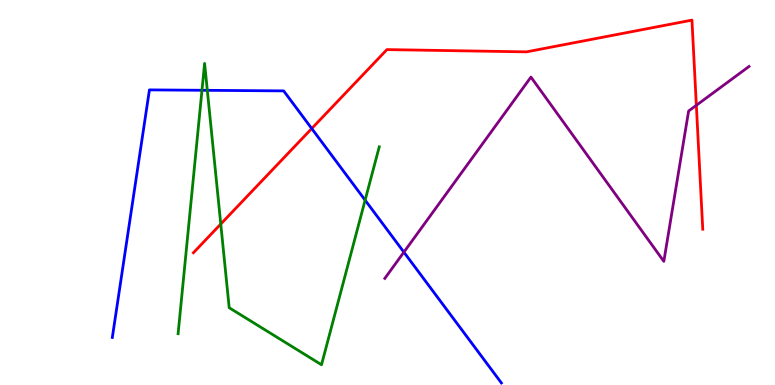[{'lines': ['blue', 'red'], 'intersections': [{'x': 4.02, 'y': 6.66}]}, {'lines': ['green', 'red'], 'intersections': [{'x': 2.85, 'y': 4.18}]}, {'lines': ['purple', 'red'], 'intersections': [{'x': 8.99, 'y': 7.26}]}, {'lines': ['blue', 'green'], 'intersections': [{'x': 2.61, 'y': 7.65}, {'x': 2.67, 'y': 7.65}, {'x': 4.71, 'y': 4.8}]}, {'lines': ['blue', 'purple'], 'intersections': [{'x': 5.21, 'y': 3.45}]}, {'lines': ['green', 'purple'], 'intersections': []}]